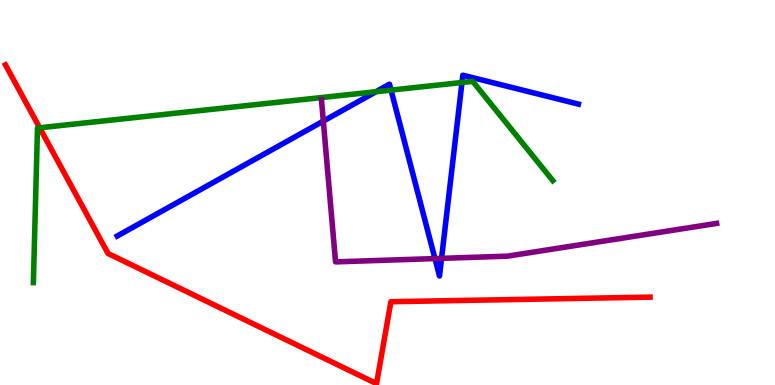[{'lines': ['blue', 'red'], 'intersections': []}, {'lines': ['green', 'red'], 'intersections': [{'x': 0.512, 'y': 6.68}]}, {'lines': ['purple', 'red'], 'intersections': []}, {'lines': ['blue', 'green'], 'intersections': [{'x': 4.85, 'y': 7.62}, {'x': 5.05, 'y': 7.66}, {'x': 5.96, 'y': 7.86}]}, {'lines': ['blue', 'purple'], 'intersections': [{'x': 4.17, 'y': 6.85}, {'x': 5.61, 'y': 3.28}, {'x': 5.7, 'y': 3.29}]}, {'lines': ['green', 'purple'], 'intersections': []}]